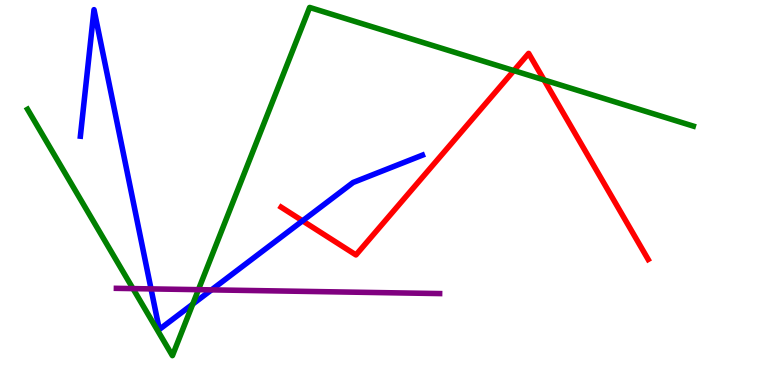[{'lines': ['blue', 'red'], 'intersections': [{'x': 3.9, 'y': 4.26}]}, {'lines': ['green', 'red'], 'intersections': [{'x': 6.63, 'y': 8.17}, {'x': 7.02, 'y': 7.92}]}, {'lines': ['purple', 'red'], 'intersections': []}, {'lines': ['blue', 'green'], 'intersections': [{'x': 2.49, 'y': 2.1}]}, {'lines': ['blue', 'purple'], 'intersections': [{'x': 1.95, 'y': 2.5}, {'x': 2.73, 'y': 2.47}]}, {'lines': ['green', 'purple'], 'intersections': [{'x': 1.72, 'y': 2.5}, {'x': 2.56, 'y': 2.48}]}]